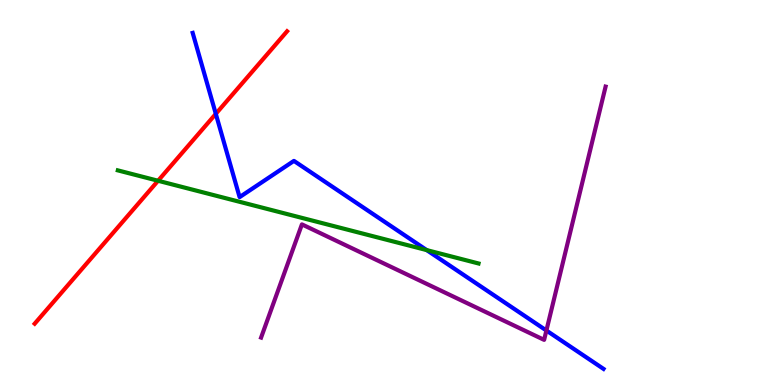[{'lines': ['blue', 'red'], 'intersections': [{'x': 2.78, 'y': 7.04}]}, {'lines': ['green', 'red'], 'intersections': [{'x': 2.04, 'y': 5.31}]}, {'lines': ['purple', 'red'], 'intersections': []}, {'lines': ['blue', 'green'], 'intersections': [{'x': 5.51, 'y': 3.5}]}, {'lines': ['blue', 'purple'], 'intersections': [{'x': 7.05, 'y': 1.42}]}, {'lines': ['green', 'purple'], 'intersections': []}]